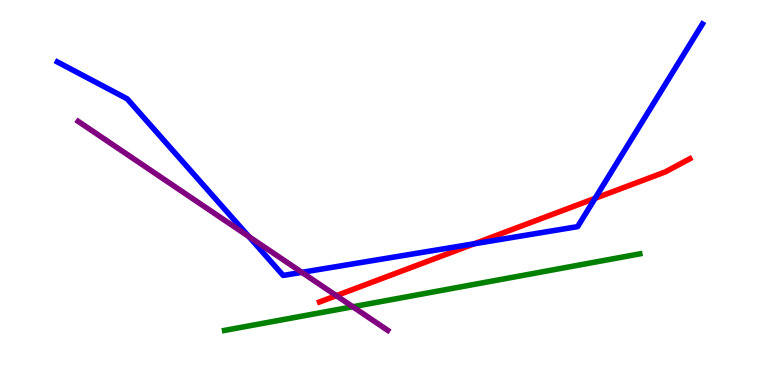[{'lines': ['blue', 'red'], 'intersections': [{'x': 6.12, 'y': 3.67}, {'x': 7.68, 'y': 4.85}]}, {'lines': ['green', 'red'], 'intersections': []}, {'lines': ['purple', 'red'], 'intersections': [{'x': 4.34, 'y': 2.32}]}, {'lines': ['blue', 'green'], 'intersections': []}, {'lines': ['blue', 'purple'], 'intersections': [{'x': 3.21, 'y': 3.85}, {'x': 3.89, 'y': 2.93}]}, {'lines': ['green', 'purple'], 'intersections': [{'x': 4.55, 'y': 2.03}]}]